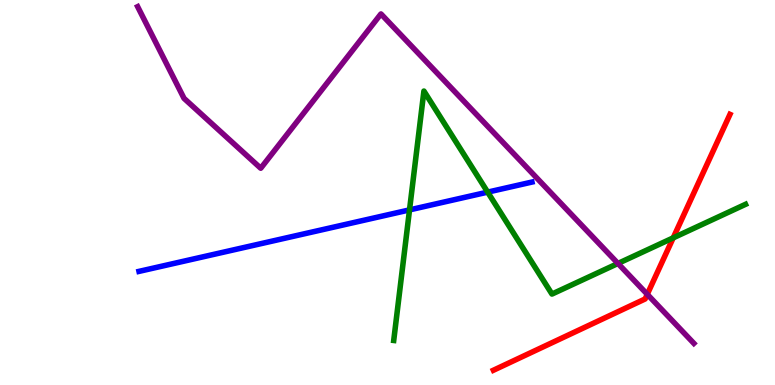[{'lines': ['blue', 'red'], 'intersections': []}, {'lines': ['green', 'red'], 'intersections': [{'x': 8.69, 'y': 3.82}]}, {'lines': ['purple', 'red'], 'intersections': [{'x': 8.35, 'y': 2.36}]}, {'lines': ['blue', 'green'], 'intersections': [{'x': 5.28, 'y': 4.55}, {'x': 6.29, 'y': 5.01}]}, {'lines': ['blue', 'purple'], 'intersections': []}, {'lines': ['green', 'purple'], 'intersections': [{'x': 7.97, 'y': 3.16}]}]